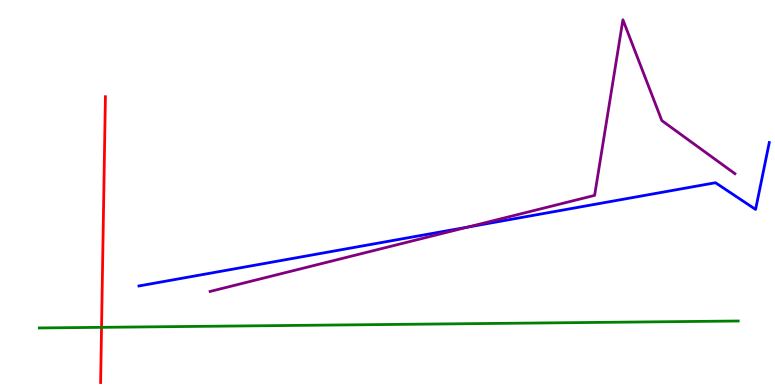[{'lines': ['blue', 'red'], 'intersections': []}, {'lines': ['green', 'red'], 'intersections': [{'x': 1.31, 'y': 1.5}]}, {'lines': ['purple', 'red'], 'intersections': []}, {'lines': ['blue', 'green'], 'intersections': []}, {'lines': ['blue', 'purple'], 'intersections': [{'x': 6.03, 'y': 4.1}]}, {'lines': ['green', 'purple'], 'intersections': []}]